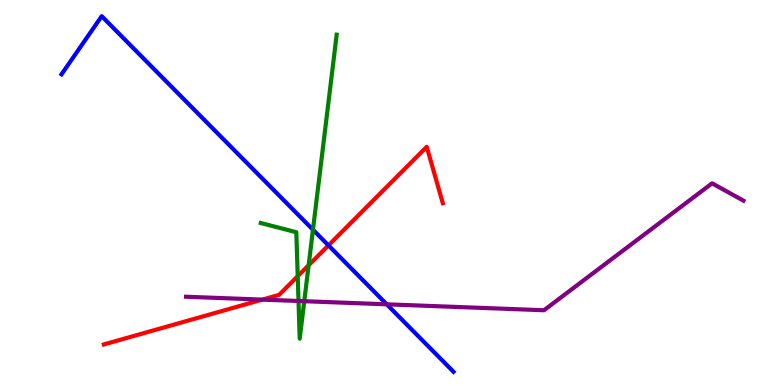[{'lines': ['blue', 'red'], 'intersections': [{'x': 4.24, 'y': 3.63}]}, {'lines': ['green', 'red'], 'intersections': [{'x': 3.84, 'y': 2.83}, {'x': 3.98, 'y': 3.11}]}, {'lines': ['purple', 'red'], 'intersections': [{'x': 3.38, 'y': 2.22}]}, {'lines': ['blue', 'green'], 'intersections': [{'x': 4.04, 'y': 4.03}]}, {'lines': ['blue', 'purple'], 'intersections': [{'x': 4.99, 'y': 2.1}]}, {'lines': ['green', 'purple'], 'intersections': [{'x': 3.85, 'y': 2.18}, {'x': 3.93, 'y': 2.18}]}]